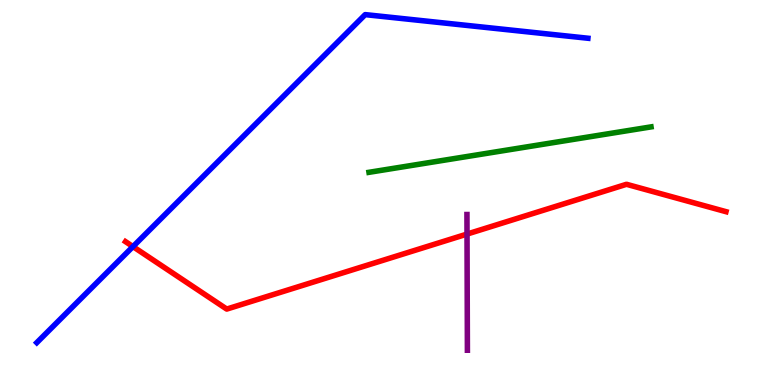[{'lines': ['blue', 'red'], 'intersections': [{'x': 1.72, 'y': 3.59}]}, {'lines': ['green', 'red'], 'intersections': []}, {'lines': ['purple', 'red'], 'intersections': [{'x': 6.03, 'y': 3.92}]}, {'lines': ['blue', 'green'], 'intersections': []}, {'lines': ['blue', 'purple'], 'intersections': []}, {'lines': ['green', 'purple'], 'intersections': []}]